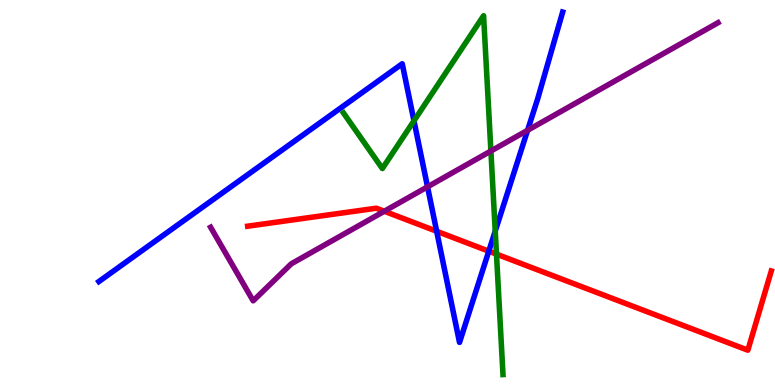[{'lines': ['blue', 'red'], 'intersections': [{'x': 5.63, 'y': 3.99}, {'x': 6.31, 'y': 3.48}]}, {'lines': ['green', 'red'], 'intersections': [{'x': 6.41, 'y': 3.4}]}, {'lines': ['purple', 'red'], 'intersections': [{'x': 4.96, 'y': 4.51}]}, {'lines': ['blue', 'green'], 'intersections': [{'x': 5.34, 'y': 6.86}, {'x': 6.39, 'y': 4.0}]}, {'lines': ['blue', 'purple'], 'intersections': [{'x': 5.52, 'y': 5.15}, {'x': 6.81, 'y': 6.62}]}, {'lines': ['green', 'purple'], 'intersections': [{'x': 6.33, 'y': 6.08}]}]